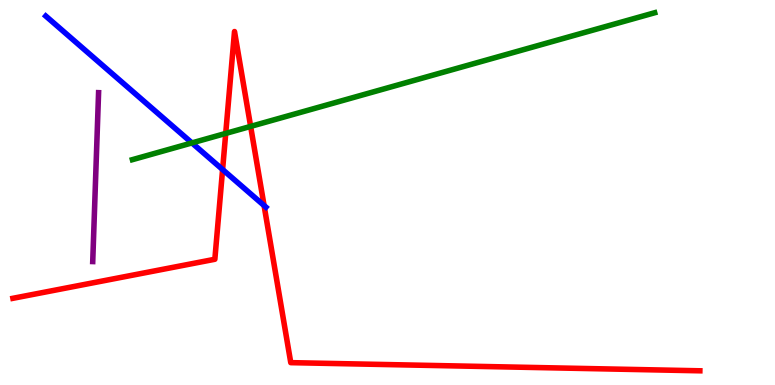[{'lines': ['blue', 'red'], 'intersections': [{'x': 2.87, 'y': 5.6}, {'x': 3.41, 'y': 4.66}]}, {'lines': ['green', 'red'], 'intersections': [{'x': 2.91, 'y': 6.53}, {'x': 3.23, 'y': 6.72}]}, {'lines': ['purple', 'red'], 'intersections': []}, {'lines': ['blue', 'green'], 'intersections': [{'x': 2.48, 'y': 6.29}]}, {'lines': ['blue', 'purple'], 'intersections': []}, {'lines': ['green', 'purple'], 'intersections': []}]